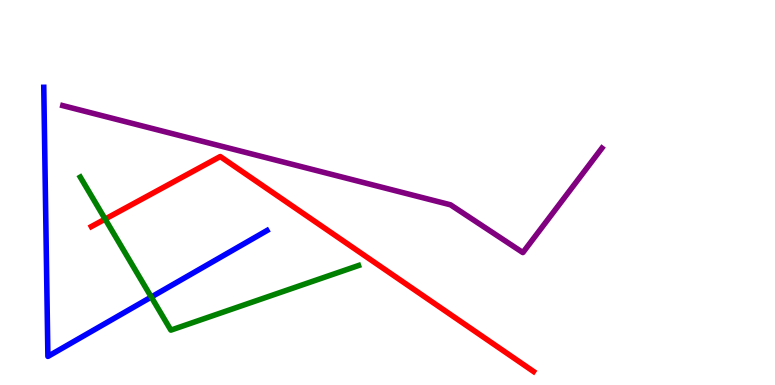[{'lines': ['blue', 'red'], 'intersections': []}, {'lines': ['green', 'red'], 'intersections': [{'x': 1.36, 'y': 4.31}]}, {'lines': ['purple', 'red'], 'intersections': []}, {'lines': ['blue', 'green'], 'intersections': [{'x': 1.95, 'y': 2.29}]}, {'lines': ['blue', 'purple'], 'intersections': []}, {'lines': ['green', 'purple'], 'intersections': []}]